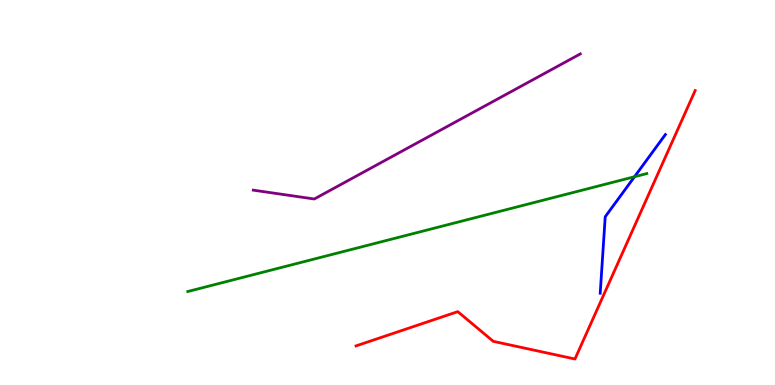[{'lines': ['blue', 'red'], 'intersections': []}, {'lines': ['green', 'red'], 'intersections': []}, {'lines': ['purple', 'red'], 'intersections': []}, {'lines': ['blue', 'green'], 'intersections': [{'x': 8.19, 'y': 5.41}]}, {'lines': ['blue', 'purple'], 'intersections': []}, {'lines': ['green', 'purple'], 'intersections': []}]